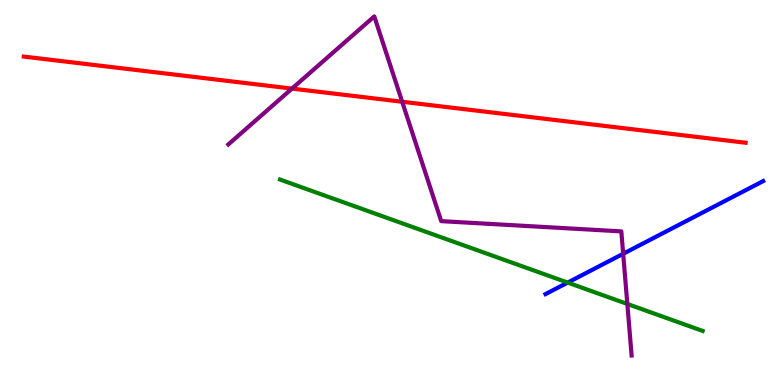[{'lines': ['blue', 'red'], 'intersections': []}, {'lines': ['green', 'red'], 'intersections': []}, {'lines': ['purple', 'red'], 'intersections': [{'x': 3.77, 'y': 7.7}, {'x': 5.19, 'y': 7.36}]}, {'lines': ['blue', 'green'], 'intersections': [{'x': 7.32, 'y': 2.66}]}, {'lines': ['blue', 'purple'], 'intersections': [{'x': 8.04, 'y': 3.41}]}, {'lines': ['green', 'purple'], 'intersections': [{'x': 8.09, 'y': 2.11}]}]